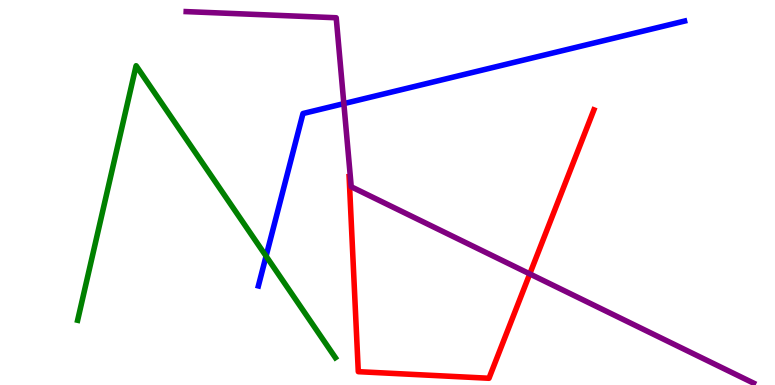[{'lines': ['blue', 'red'], 'intersections': []}, {'lines': ['green', 'red'], 'intersections': []}, {'lines': ['purple', 'red'], 'intersections': [{'x': 6.84, 'y': 2.89}]}, {'lines': ['blue', 'green'], 'intersections': [{'x': 3.43, 'y': 3.35}]}, {'lines': ['blue', 'purple'], 'intersections': [{'x': 4.44, 'y': 7.31}]}, {'lines': ['green', 'purple'], 'intersections': []}]